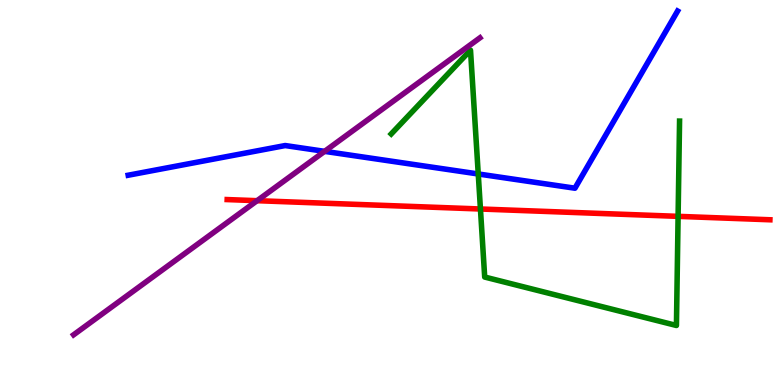[{'lines': ['blue', 'red'], 'intersections': []}, {'lines': ['green', 'red'], 'intersections': [{'x': 6.2, 'y': 4.57}, {'x': 8.75, 'y': 4.38}]}, {'lines': ['purple', 'red'], 'intersections': [{'x': 3.32, 'y': 4.79}]}, {'lines': ['blue', 'green'], 'intersections': [{'x': 6.17, 'y': 5.48}]}, {'lines': ['blue', 'purple'], 'intersections': [{'x': 4.19, 'y': 6.07}]}, {'lines': ['green', 'purple'], 'intersections': []}]